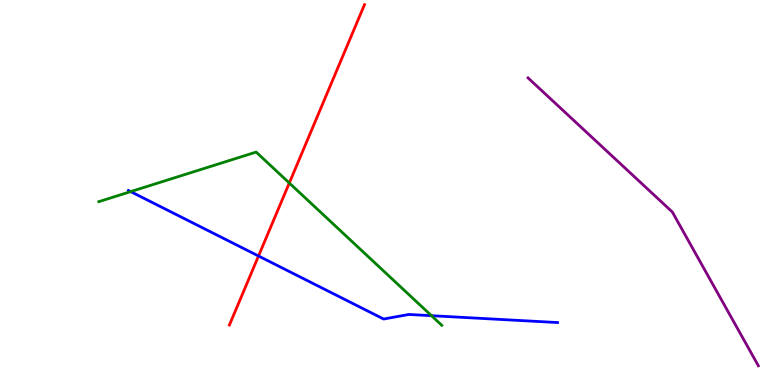[{'lines': ['blue', 'red'], 'intersections': [{'x': 3.34, 'y': 3.35}]}, {'lines': ['green', 'red'], 'intersections': [{'x': 3.73, 'y': 5.25}]}, {'lines': ['purple', 'red'], 'intersections': []}, {'lines': ['blue', 'green'], 'intersections': [{'x': 1.69, 'y': 5.02}, {'x': 5.57, 'y': 1.8}]}, {'lines': ['blue', 'purple'], 'intersections': []}, {'lines': ['green', 'purple'], 'intersections': []}]